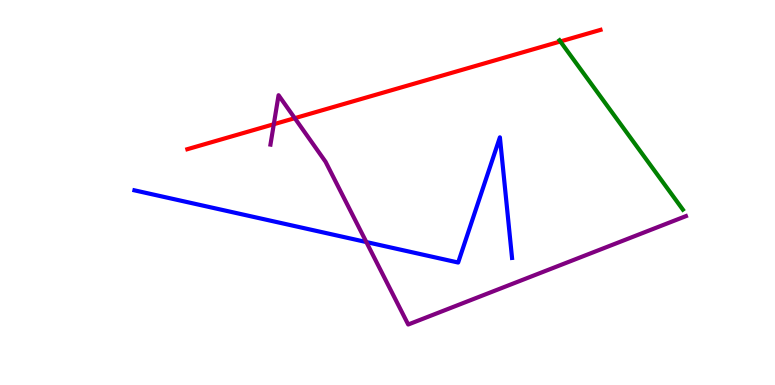[{'lines': ['blue', 'red'], 'intersections': []}, {'lines': ['green', 'red'], 'intersections': [{'x': 7.23, 'y': 8.92}]}, {'lines': ['purple', 'red'], 'intersections': [{'x': 3.53, 'y': 6.77}, {'x': 3.8, 'y': 6.93}]}, {'lines': ['blue', 'green'], 'intersections': []}, {'lines': ['blue', 'purple'], 'intersections': [{'x': 4.73, 'y': 3.71}]}, {'lines': ['green', 'purple'], 'intersections': []}]